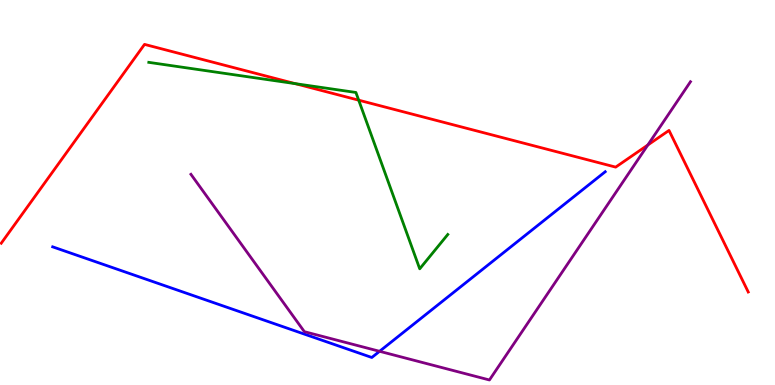[{'lines': ['blue', 'red'], 'intersections': []}, {'lines': ['green', 'red'], 'intersections': [{'x': 3.81, 'y': 7.83}, {'x': 4.63, 'y': 7.4}]}, {'lines': ['purple', 'red'], 'intersections': [{'x': 8.36, 'y': 6.23}]}, {'lines': ['blue', 'green'], 'intersections': []}, {'lines': ['blue', 'purple'], 'intersections': [{'x': 4.9, 'y': 0.875}]}, {'lines': ['green', 'purple'], 'intersections': []}]